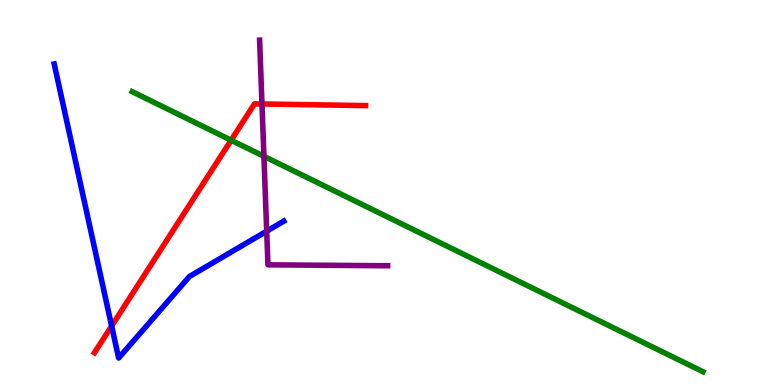[{'lines': ['blue', 'red'], 'intersections': [{'x': 1.44, 'y': 1.53}]}, {'lines': ['green', 'red'], 'intersections': [{'x': 2.98, 'y': 6.36}]}, {'lines': ['purple', 'red'], 'intersections': [{'x': 3.38, 'y': 7.3}]}, {'lines': ['blue', 'green'], 'intersections': []}, {'lines': ['blue', 'purple'], 'intersections': [{'x': 3.44, 'y': 4.0}]}, {'lines': ['green', 'purple'], 'intersections': [{'x': 3.41, 'y': 5.94}]}]